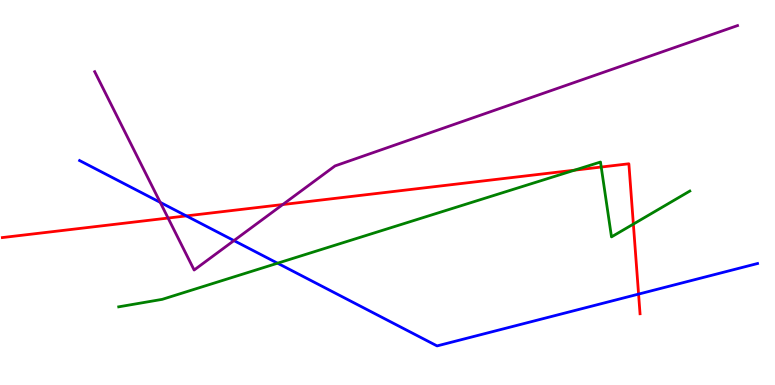[{'lines': ['blue', 'red'], 'intersections': [{'x': 2.4, 'y': 4.39}, {'x': 8.24, 'y': 2.36}]}, {'lines': ['green', 'red'], 'intersections': [{'x': 7.41, 'y': 5.58}, {'x': 7.76, 'y': 5.66}, {'x': 8.17, 'y': 4.18}]}, {'lines': ['purple', 'red'], 'intersections': [{'x': 2.17, 'y': 4.34}, {'x': 3.65, 'y': 4.69}]}, {'lines': ['blue', 'green'], 'intersections': [{'x': 3.58, 'y': 3.16}]}, {'lines': ['blue', 'purple'], 'intersections': [{'x': 2.07, 'y': 4.74}, {'x': 3.02, 'y': 3.75}]}, {'lines': ['green', 'purple'], 'intersections': []}]